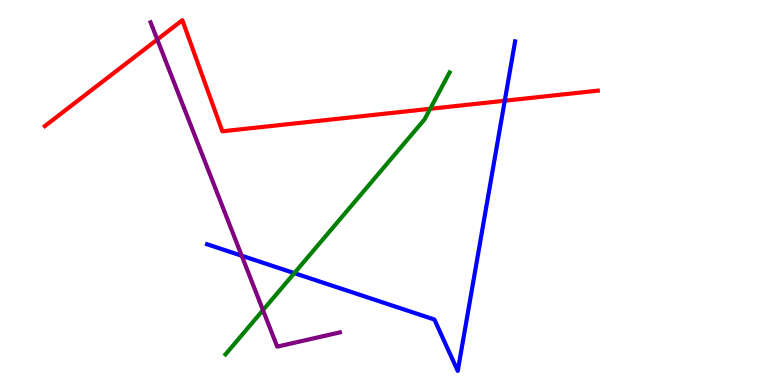[{'lines': ['blue', 'red'], 'intersections': [{'x': 6.51, 'y': 7.38}]}, {'lines': ['green', 'red'], 'intersections': [{'x': 5.55, 'y': 7.17}]}, {'lines': ['purple', 'red'], 'intersections': [{'x': 2.03, 'y': 8.97}]}, {'lines': ['blue', 'green'], 'intersections': [{'x': 3.8, 'y': 2.91}]}, {'lines': ['blue', 'purple'], 'intersections': [{'x': 3.12, 'y': 3.36}]}, {'lines': ['green', 'purple'], 'intersections': [{'x': 3.39, 'y': 1.94}]}]